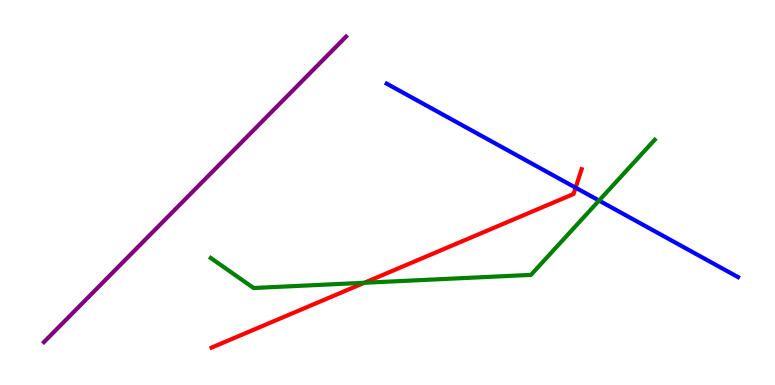[{'lines': ['blue', 'red'], 'intersections': [{'x': 7.43, 'y': 5.13}]}, {'lines': ['green', 'red'], 'intersections': [{'x': 4.7, 'y': 2.66}]}, {'lines': ['purple', 'red'], 'intersections': []}, {'lines': ['blue', 'green'], 'intersections': [{'x': 7.73, 'y': 4.79}]}, {'lines': ['blue', 'purple'], 'intersections': []}, {'lines': ['green', 'purple'], 'intersections': []}]